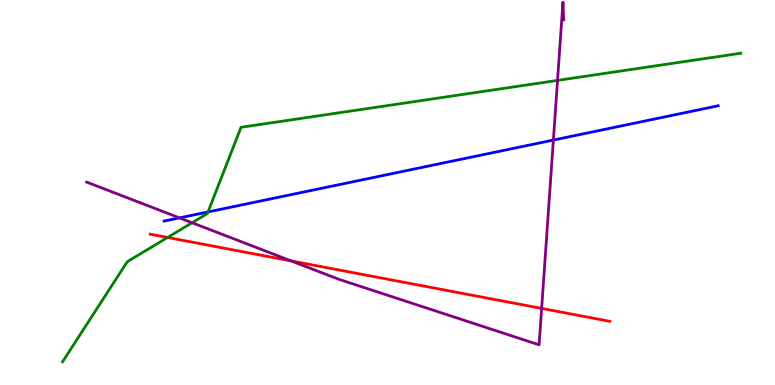[{'lines': ['blue', 'red'], 'intersections': []}, {'lines': ['green', 'red'], 'intersections': [{'x': 2.16, 'y': 3.83}]}, {'lines': ['purple', 'red'], 'intersections': [{'x': 3.76, 'y': 3.22}, {'x': 6.99, 'y': 1.99}]}, {'lines': ['blue', 'green'], 'intersections': [{'x': 2.68, 'y': 4.5}]}, {'lines': ['blue', 'purple'], 'intersections': [{'x': 2.32, 'y': 4.34}, {'x': 7.14, 'y': 6.36}]}, {'lines': ['green', 'purple'], 'intersections': [{'x': 2.48, 'y': 4.21}, {'x': 7.19, 'y': 7.91}]}]